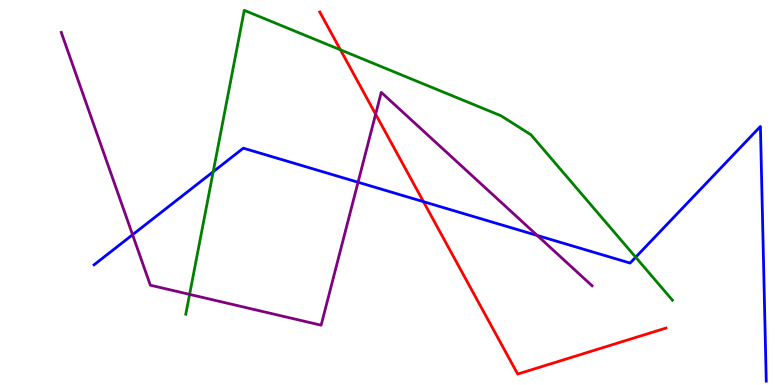[{'lines': ['blue', 'red'], 'intersections': [{'x': 5.46, 'y': 4.76}]}, {'lines': ['green', 'red'], 'intersections': [{'x': 4.39, 'y': 8.71}]}, {'lines': ['purple', 'red'], 'intersections': [{'x': 4.85, 'y': 7.03}]}, {'lines': ['blue', 'green'], 'intersections': [{'x': 2.75, 'y': 5.54}, {'x': 8.2, 'y': 3.32}]}, {'lines': ['blue', 'purple'], 'intersections': [{'x': 1.71, 'y': 3.9}, {'x': 4.62, 'y': 5.27}, {'x': 6.93, 'y': 3.88}]}, {'lines': ['green', 'purple'], 'intersections': [{'x': 2.45, 'y': 2.35}]}]